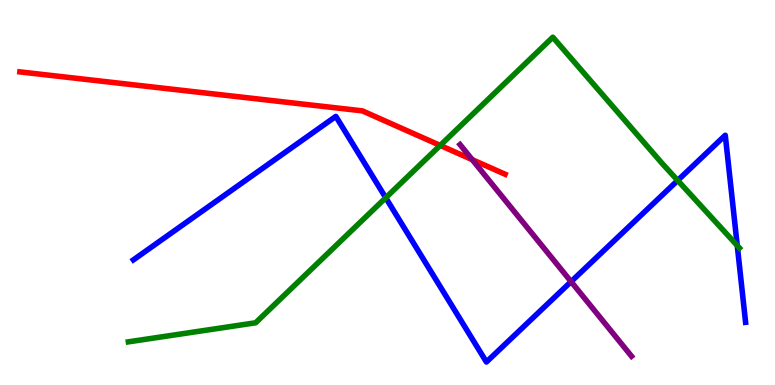[{'lines': ['blue', 'red'], 'intersections': []}, {'lines': ['green', 'red'], 'intersections': [{'x': 5.68, 'y': 6.22}]}, {'lines': ['purple', 'red'], 'intersections': [{'x': 6.09, 'y': 5.85}]}, {'lines': ['blue', 'green'], 'intersections': [{'x': 4.98, 'y': 4.86}, {'x': 8.74, 'y': 5.31}, {'x': 9.51, 'y': 3.62}]}, {'lines': ['blue', 'purple'], 'intersections': [{'x': 7.37, 'y': 2.68}]}, {'lines': ['green', 'purple'], 'intersections': []}]